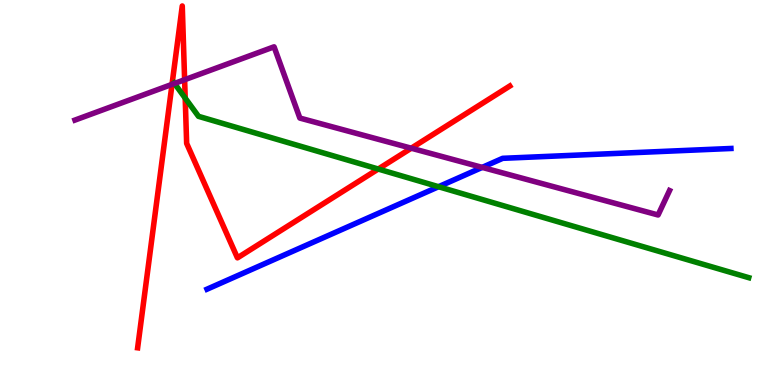[{'lines': ['blue', 'red'], 'intersections': []}, {'lines': ['green', 'red'], 'intersections': [{'x': 2.39, 'y': 7.45}, {'x': 4.88, 'y': 5.61}]}, {'lines': ['purple', 'red'], 'intersections': [{'x': 2.22, 'y': 7.81}, {'x': 2.38, 'y': 7.93}, {'x': 5.31, 'y': 6.15}]}, {'lines': ['blue', 'green'], 'intersections': [{'x': 5.66, 'y': 5.15}]}, {'lines': ['blue', 'purple'], 'intersections': [{'x': 6.22, 'y': 5.65}]}, {'lines': ['green', 'purple'], 'intersections': [{'x': 2.25, 'y': 7.83}]}]